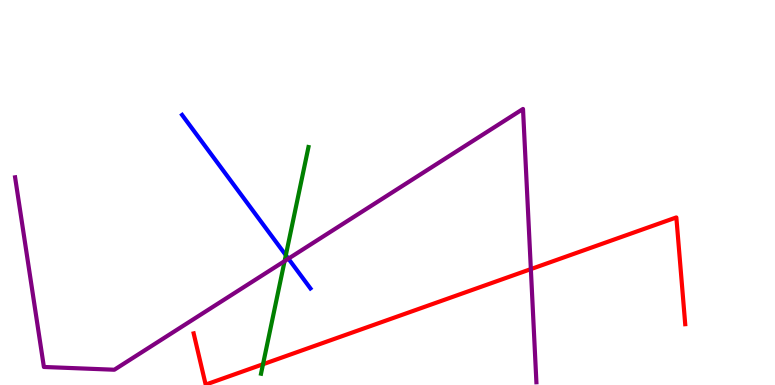[{'lines': ['blue', 'red'], 'intersections': []}, {'lines': ['green', 'red'], 'intersections': [{'x': 3.39, 'y': 0.539}]}, {'lines': ['purple', 'red'], 'intersections': [{'x': 6.85, 'y': 3.01}]}, {'lines': ['blue', 'green'], 'intersections': [{'x': 3.69, 'y': 3.37}]}, {'lines': ['blue', 'purple'], 'intersections': [{'x': 3.72, 'y': 3.28}]}, {'lines': ['green', 'purple'], 'intersections': [{'x': 3.67, 'y': 3.22}]}]